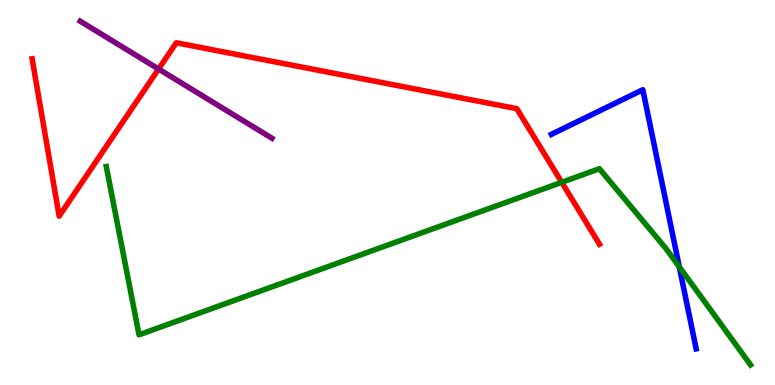[{'lines': ['blue', 'red'], 'intersections': []}, {'lines': ['green', 'red'], 'intersections': [{'x': 7.25, 'y': 5.26}]}, {'lines': ['purple', 'red'], 'intersections': [{'x': 2.05, 'y': 8.21}]}, {'lines': ['blue', 'green'], 'intersections': [{'x': 8.76, 'y': 3.07}]}, {'lines': ['blue', 'purple'], 'intersections': []}, {'lines': ['green', 'purple'], 'intersections': []}]